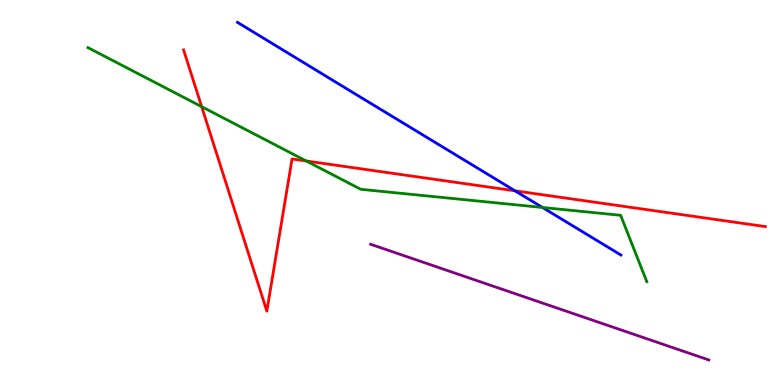[{'lines': ['blue', 'red'], 'intersections': [{'x': 6.65, 'y': 5.04}]}, {'lines': ['green', 'red'], 'intersections': [{'x': 2.6, 'y': 7.23}, {'x': 3.95, 'y': 5.82}]}, {'lines': ['purple', 'red'], 'intersections': []}, {'lines': ['blue', 'green'], 'intersections': [{'x': 7.0, 'y': 4.61}]}, {'lines': ['blue', 'purple'], 'intersections': []}, {'lines': ['green', 'purple'], 'intersections': []}]